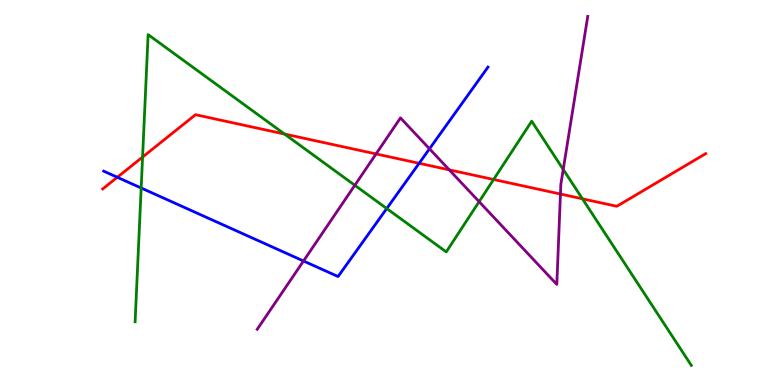[{'lines': ['blue', 'red'], 'intersections': [{'x': 1.51, 'y': 5.4}, {'x': 5.41, 'y': 5.76}]}, {'lines': ['green', 'red'], 'intersections': [{'x': 1.84, 'y': 5.92}, {'x': 3.67, 'y': 6.52}, {'x': 6.37, 'y': 5.34}, {'x': 7.52, 'y': 4.84}]}, {'lines': ['purple', 'red'], 'intersections': [{'x': 4.85, 'y': 6.0}, {'x': 5.8, 'y': 5.59}, {'x': 7.23, 'y': 4.96}]}, {'lines': ['blue', 'green'], 'intersections': [{'x': 1.82, 'y': 5.12}, {'x': 4.99, 'y': 4.58}]}, {'lines': ['blue', 'purple'], 'intersections': [{'x': 3.92, 'y': 3.22}, {'x': 5.54, 'y': 6.13}]}, {'lines': ['green', 'purple'], 'intersections': [{'x': 4.58, 'y': 5.19}, {'x': 6.18, 'y': 4.76}, {'x': 7.27, 'y': 5.6}]}]